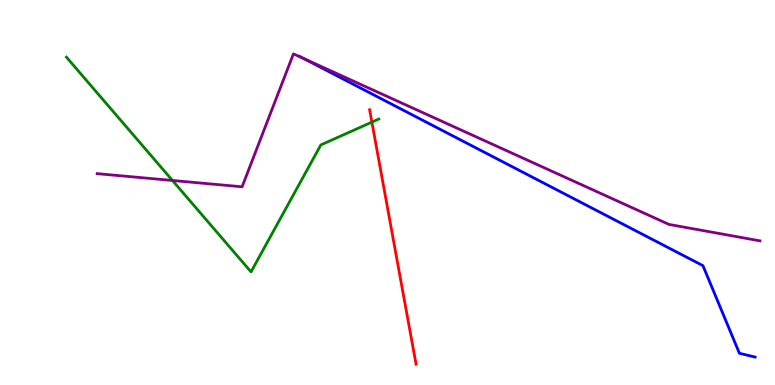[{'lines': ['blue', 'red'], 'intersections': []}, {'lines': ['green', 'red'], 'intersections': [{'x': 4.8, 'y': 6.83}]}, {'lines': ['purple', 'red'], 'intersections': []}, {'lines': ['blue', 'green'], 'intersections': []}, {'lines': ['blue', 'purple'], 'intersections': [{'x': 3.92, 'y': 8.48}]}, {'lines': ['green', 'purple'], 'intersections': [{'x': 2.23, 'y': 5.31}]}]